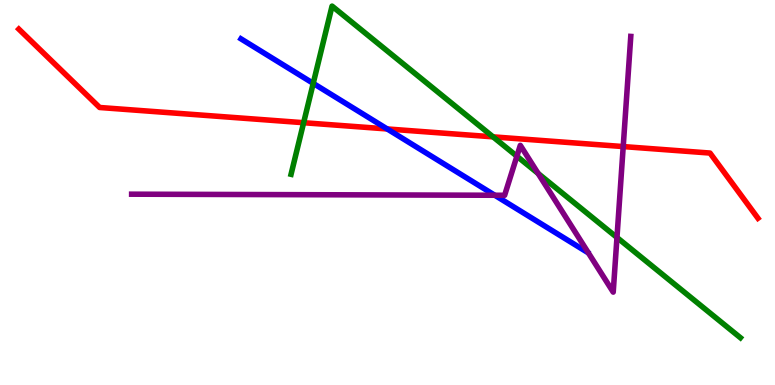[{'lines': ['blue', 'red'], 'intersections': [{'x': 5.0, 'y': 6.65}]}, {'lines': ['green', 'red'], 'intersections': [{'x': 3.92, 'y': 6.81}, {'x': 6.36, 'y': 6.45}]}, {'lines': ['purple', 'red'], 'intersections': [{'x': 8.04, 'y': 6.19}]}, {'lines': ['blue', 'green'], 'intersections': [{'x': 4.04, 'y': 7.83}]}, {'lines': ['blue', 'purple'], 'intersections': [{'x': 6.38, 'y': 4.93}]}, {'lines': ['green', 'purple'], 'intersections': [{'x': 6.67, 'y': 5.94}, {'x': 6.94, 'y': 5.5}, {'x': 7.96, 'y': 3.83}]}]